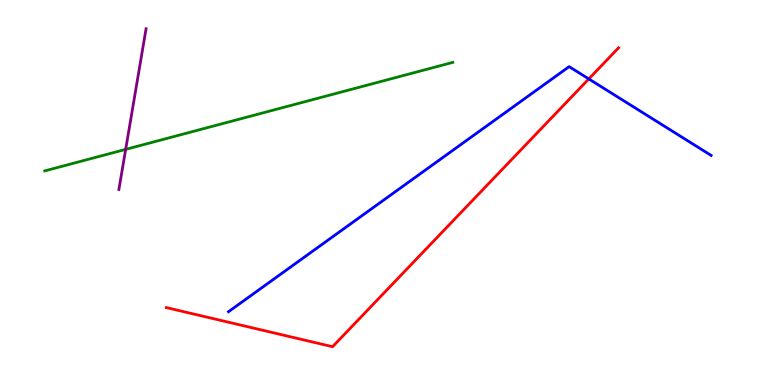[{'lines': ['blue', 'red'], 'intersections': [{'x': 7.6, 'y': 7.95}]}, {'lines': ['green', 'red'], 'intersections': []}, {'lines': ['purple', 'red'], 'intersections': []}, {'lines': ['blue', 'green'], 'intersections': []}, {'lines': ['blue', 'purple'], 'intersections': []}, {'lines': ['green', 'purple'], 'intersections': [{'x': 1.62, 'y': 6.12}]}]